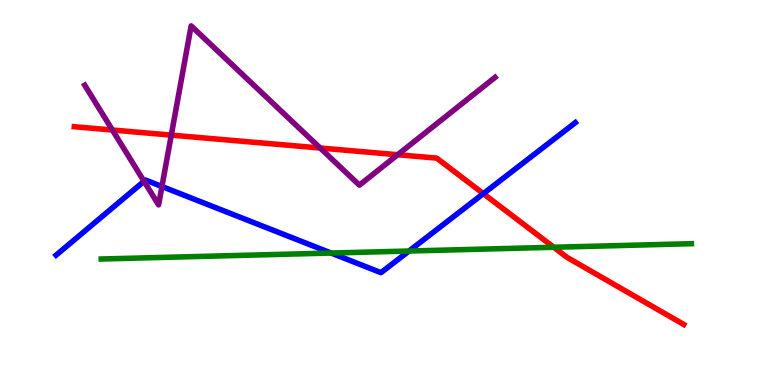[{'lines': ['blue', 'red'], 'intersections': [{'x': 6.24, 'y': 4.97}]}, {'lines': ['green', 'red'], 'intersections': [{'x': 7.15, 'y': 3.58}]}, {'lines': ['purple', 'red'], 'intersections': [{'x': 1.45, 'y': 6.62}, {'x': 2.21, 'y': 6.49}, {'x': 4.13, 'y': 6.16}, {'x': 5.13, 'y': 5.98}]}, {'lines': ['blue', 'green'], 'intersections': [{'x': 4.27, 'y': 3.43}, {'x': 5.28, 'y': 3.48}]}, {'lines': ['blue', 'purple'], 'intersections': [{'x': 1.86, 'y': 5.29}, {'x': 2.09, 'y': 5.16}]}, {'lines': ['green', 'purple'], 'intersections': []}]